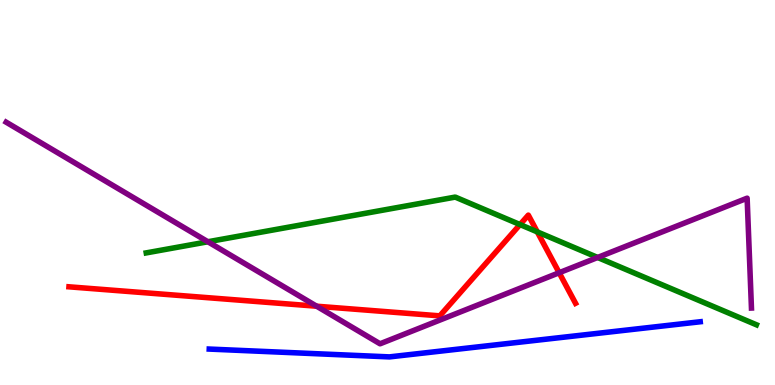[{'lines': ['blue', 'red'], 'intersections': []}, {'lines': ['green', 'red'], 'intersections': [{'x': 6.71, 'y': 4.17}, {'x': 6.93, 'y': 3.98}]}, {'lines': ['purple', 'red'], 'intersections': [{'x': 4.09, 'y': 2.05}, {'x': 7.22, 'y': 2.92}]}, {'lines': ['blue', 'green'], 'intersections': []}, {'lines': ['blue', 'purple'], 'intersections': []}, {'lines': ['green', 'purple'], 'intersections': [{'x': 2.68, 'y': 3.72}, {'x': 7.71, 'y': 3.31}]}]